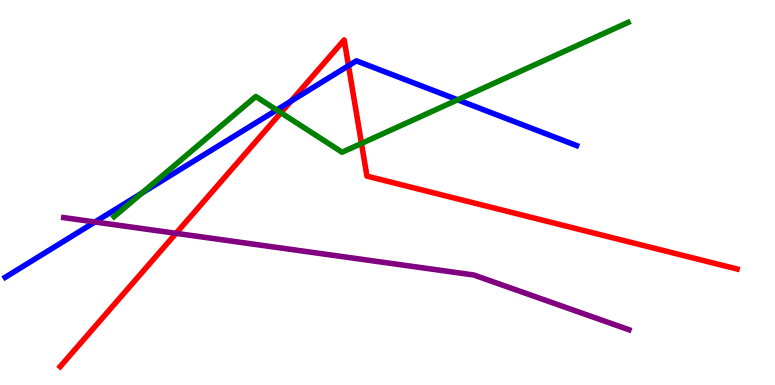[{'lines': ['blue', 'red'], 'intersections': [{'x': 3.75, 'y': 7.37}, {'x': 4.5, 'y': 8.29}]}, {'lines': ['green', 'red'], 'intersections': [{'x': 3.62, 'y': 7.07}, {'x': 4.66, 'y': 6.27}]}, {'lines': ['purple', 'red'], 'intersections': [{'x': 2.27, 'y': 3.94}]}, {'lines': ['blue', 'green'], 'intersections': [{'x': 1.83, 'y': 4.99}, {'x': 3.57, 'y': 7.14}, {'x': 5.9, 'y': 7.41}]}, {'lines': ['blue', 'purple'], 'intersections': [{'x': 1.23, 'y': 4.23}]}, {'lines': ['green', 'purple'], 'intersections': []}]